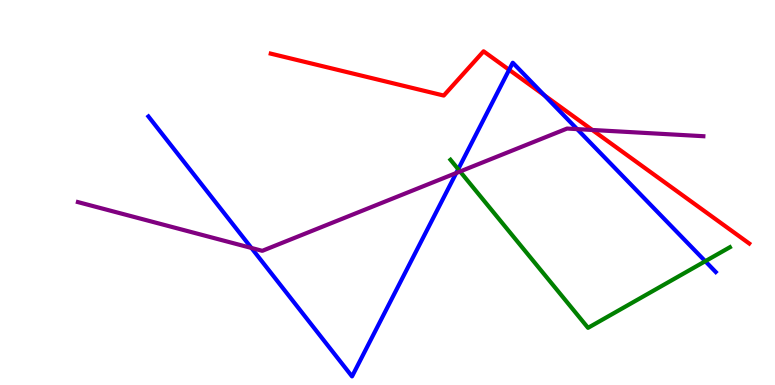[{'lines': ['blue', 'red'], 'intersections': [{'x': 6.57, 'y': 8.19}, {'x': 7.02, 'y': 7.53}]}, {'lines': ['green', 'red'], 'intersections': []}, {'lines': ['purple', 'red'], 'intersections': [{'x': 7.64, 'y': 6.62}]}, {'lines': ['blue', 'green'], 'intersections': [{'x': 5.91, 'y': 5.61}, {'x': 9.1, 'y': 3.22}]}, {'lines': ['blue', 'purple'], 'intersections': [{'x': 3.24, 'y': 3.56}, {'x': 5.89, 'y': 5.51}, {'x': 7.45, 'y': 6.65}]}, {'lines': ['green', 'purple'], 'intersections': [{'x': 5.94, 'y': 5.55}]}]